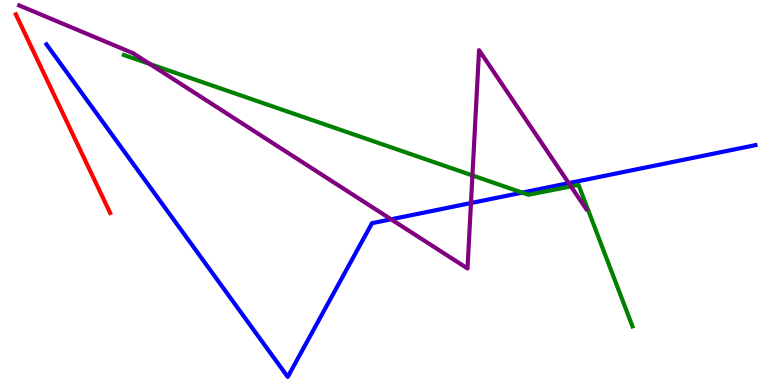[{'lines': ['blue', 'red'], 'intersections': []}, {'lines': ['green', 'red'], 'intersections': []}, {'lines': ['purple', 'red'], 'intersections': []}, {'lines': ['blue', 'green'], 'intersections': [{'x': 6.74, 'y': 5.0}]}, {'lines': ['blue', 'purple'], 'intersections': [{'x': 5.05, 'y': 4.3}, {'x': 6.08, 'y': 4.73}, {'x': 7.34, 'y': 5.24}]}, {'lines': ['green', 'purple'], 'intersections': [{'x': 1.93, 'y': 8.34}, {'x': 6.1, 'y': 5.44}, {'x': 7.37, 'y': 5.16}]}]